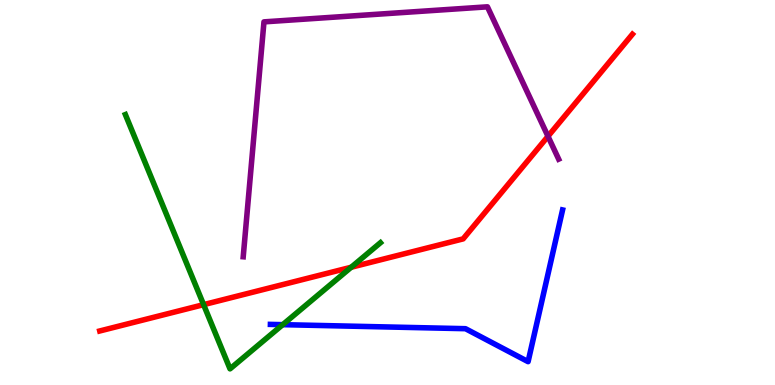[{'lines': ['blue', 'red'], 'intersections': []}, {'lines': ['green', 'red'], 'intersections': [{'x': 2.63, 'y': 2.09}, {'x': 4.53, 'y': 3.06}]}, {'lines': ['purple', 'red'], 'intersections': [{'x': 7.07, 'y': 6.46}]}, {'lines': ['blue', 'green'], 'intersections': [{'x': 3.65, 'y': 1.57}]}, {'lines': ['blue', 'purple'], 'intersections': []}, {'lines': ['green', 'purple'], 'intersections': []}]